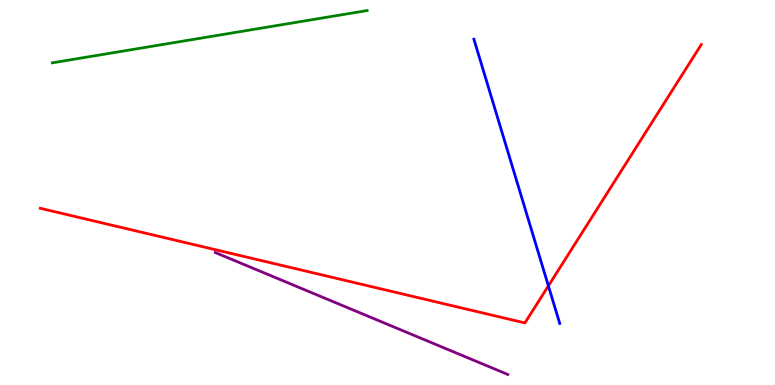[{'lines': ['blue', 'red'], 'intersections': [{'x': 7.08, 'y': 2.57}]}, {'lines': ['green', 'red'], 'intersections': []}, {'lines': ['purple', 'red'], 'intersections': []}, {'lines': ['blue', 'green'], 'intersections': []}, {'lines': ['blue', 'purple'], 'intersections': []}, {'lines': ['green', 'purple'], 'intersections': []}]